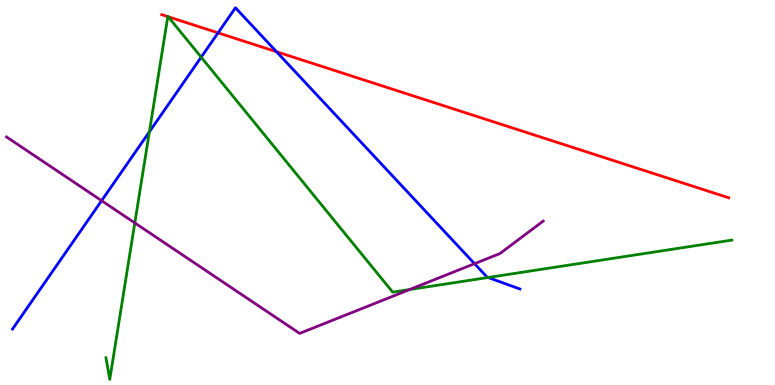[{'lines': ['blue', 'red'], 'intersections': [{'x': 2.81, 'y': 9.15}, {'x': 3.57, 'y': 8.66}]}, {'lines': ['green', 'red'], 'intersections': [{'x': 2.17, 'y': 9.57}, {'x': 2.17, 'y': 9.56}]}, {'lines': ['purple', 'red'], 'intersections': []}, {'lines': ['blue', 'green'], 'intersections': [{'x': 1.93, 'y': 6.58}, {'x': 2.6, 'y': 8.51}, {'x': 6.3, 'y': 2.79}]}, {'lines': ['blue', 'purple'], 'intersections': [{'x': 1.31, 'y': 4.79}, {'x': 6.12, 'y': 3.15}]}, {'lines': ['green', 'purple'], 'intersections': [{'x': 1.74, 'y': 4.21}, {'x': 5.29, 'y': 2.48}]}]